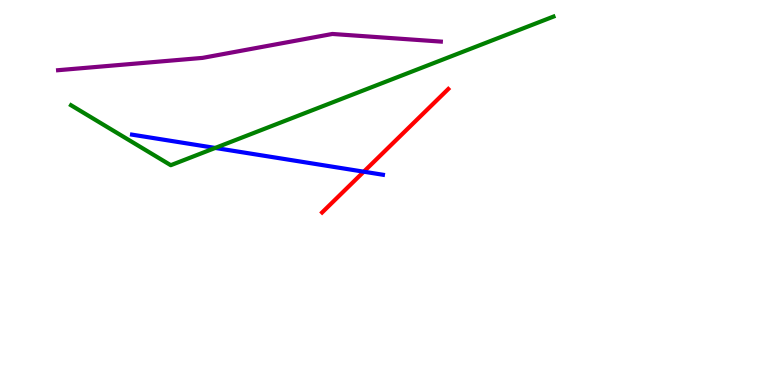[{'lines': ['blue', 'red'], 'intersections': [{'x': 4.69, 'y': 5.54}]}, {'lines': ['green', 'red'], 'intersections': []}, {'lines': ['purple', 'red'], 'intersections': []}, {'lines': ['blue', 'green'], 'intersections': [{'x': 2.78, 'y': 6.16}]}, {'lines': ['blue', 'purple'], 'intersections': []}, {'lines': ['green', 'purple'], 'intersections': []}]